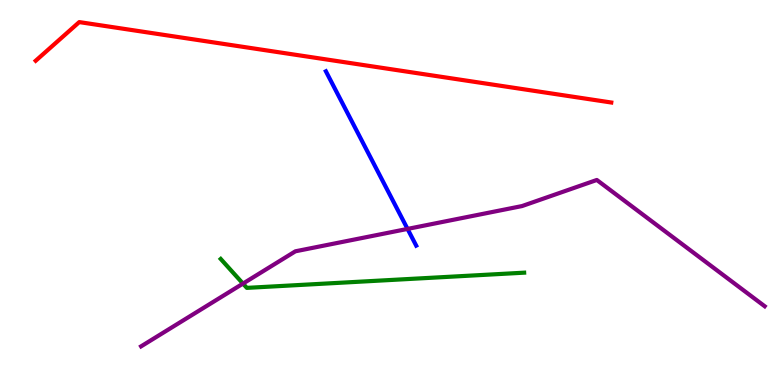[{'lines': ['blue', 'red'], 'intersections': []}, {'lines': ['green', 'red'], 'intersections': []}, {'lines': ['purple', 'red'], 'intersections': []}, {'lines': ['blue', 'green'], 'intersections': []}, {'lines': ['blue', 'purple'], 'intersections': [{'x': 5.26, 'y': 4.05}]}, {'lines': ['green', 'purple'], 'intersections': [{'x': 3.14, 'y': 2.63}]}]